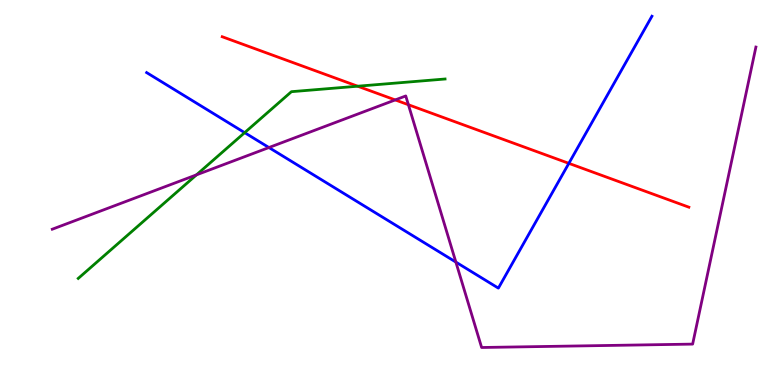[{'lines': ['blue', 'red'], 'intersections': [{'x': 7.34, 'y': 5.76}]}, {'lines': ['green', 'red'], 'intersections': [{'x': 4.62, 'y': 7.76}]}, {'lines': ['purple', 'red'], 'intersections': [{'x': 5.1, 'y': 7.4}, {'x': 5.27, 'y': 7.28}]}, {'lines': ['blue', 'green'], 'intersections': [{'x': 3.16, 'y': 6.55}]}, {'lines': ['blue', 'purple'], 'intersections': [{'x': 3.47, 'y': 6.17}, {'x': 5.88, 'y': 3.19}]}, {'lines': ['green', 'purple'], 'intersections': [{'x': 2.54, 'y': 5.46}]}]